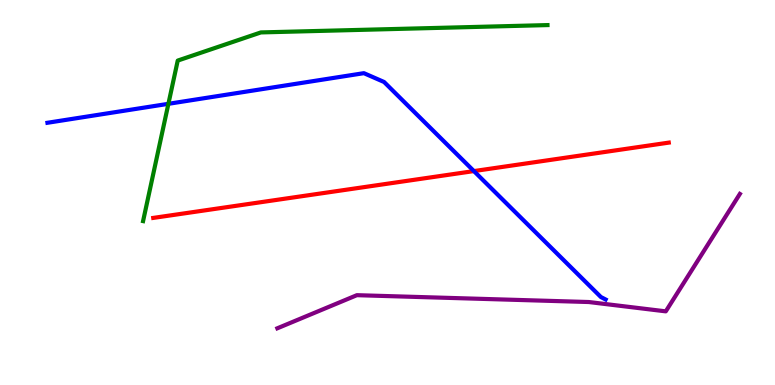[{'lines': ['blue', 'red'], 'intersections': [{'x': 6.11, 'y': 5.56}]}, {'lines': ['green', 'red'], 'intersections': []}, {'lines': ['purple', 'red'], 'intersections': []}, {'lines': ['blue', 'green'], 'intersections': [{'x': 2.17, 'y': 7.3}]}, {'lines': ['blue', 'purple'], 'intersections': []}, {'lines': ['green', 'purple'], 'intersections': []}]